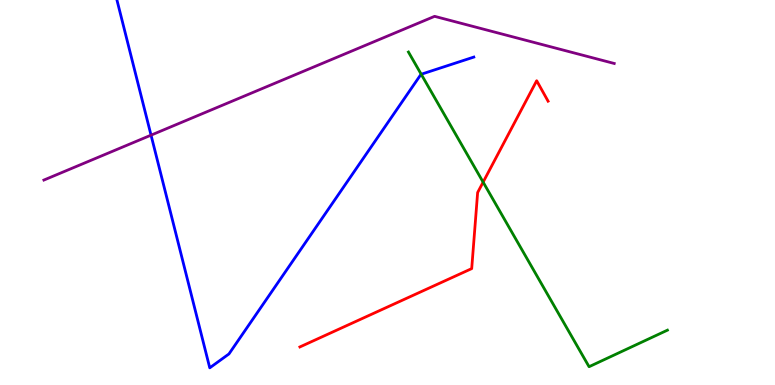[{'lines': ['blue', 'red'], 'intersections': []}, {'lines': ['green', 'red'], 'intersections': [{'x': 6.23, 'y': 5.27}]}, {'lines': ['purple', 'red'], 'intersections': []}, {'lines': ['blue', 'green'], 'intersections': [{'x': 5.43, 'y': 8.07}]}, {'lines': ['blue', 'purple'], 'intersections': [{'x': 1.95, 'y': 6.49}]}, {'lines': ['green', 'purple'], 'intersections': []}]